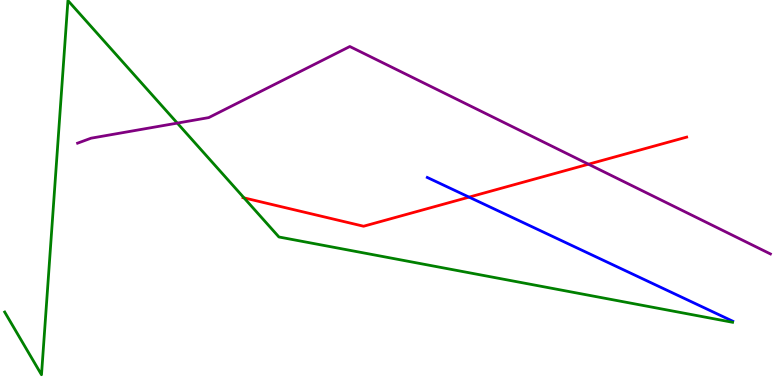[{'lines': ['blue', 'red'], 'intersections': [{'x': 6.05, 'y': 4.88}]}, {'lines': ['green', 'red'], 'intersections': [{'x': 3.15, 'y': 4.86}]}, {'lines': ['purple', 'red'], 'intersections': [{'x': 7.59, 'y': 5.73}]}, {'lines': ['blue', 'green'], 'intersections': []}, {'lines': ['blue', 'purple'], 'intersections': []}, {'lines': ['green', 'purple'], 'intersections': [{'x': 2.29, 'y': 6.8}]}]